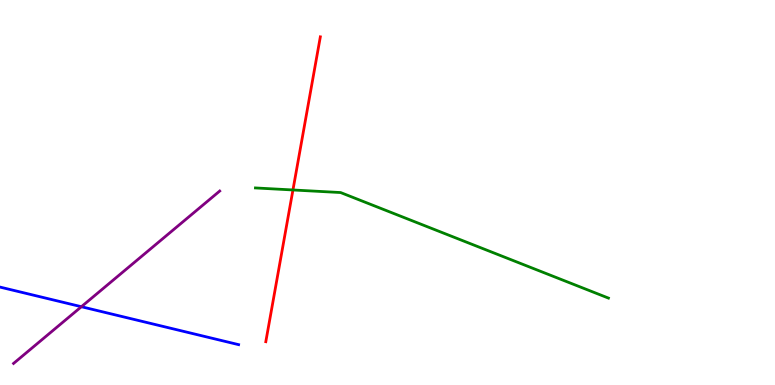[{'lines': ['blue', 'red'], 'intersections': []}, {'lines': ['green', 'red'], 'intersections': [{'x': 3.78, 'y': 5.07}]}, {'lines': ['purple', 'red'], 'intersections': []}, {'lines': ['blue', 'green'], 'intersections': []}, {'lines': ['blue', 'purple'], 'intersections': [{'x': 1.05, 'y': 2.03}]}, {'lines': ['green', 'purple'], 'intersections': []}]